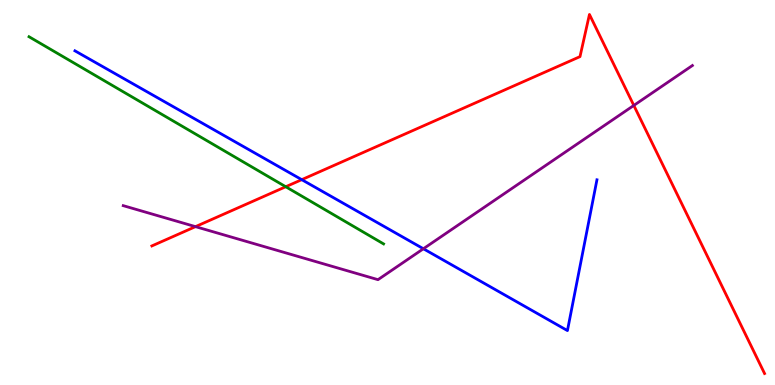[{'lines': ['blue', 'red'], 'intersections': [{'x': 3.89, 'y': 5.33}]}, {'lines': ['green', 'red'], 'intersections': [{'x': 3.69, 'y': 5.15}]}, {'lines': ['purple', 'red'], 'intersections': [{'x': 2.52, 'y': 4.11}, {'x': 8.18, 'y': 7.26}]}, {'lines': ['blue', 'green'], 'intersections': []}, {'lines': ['blue', 'purple'], 'intersections': [{'x': 5.46, 'y': 3.54}]}, {'lines': ['green', 'purple'], 'intersections': []}]